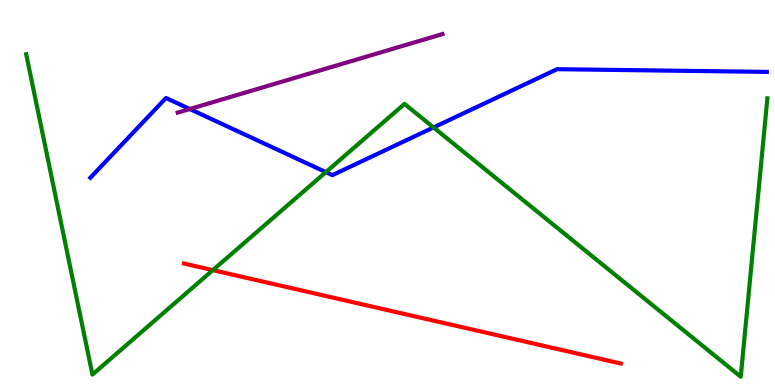[{'lines': ['blue', 'red'], 'intersections': []}, {'lines': ['green', 'red'], 'intersections': [{'x': 2.75, 'y': 2.98}]}, {'lines': ['purple', 'red'], 'intersections': []}, {'lines': ['blue', 'green'], 'intersections': [{'x': 4.2, 'y': 5.53}, {'x': 5.59, 'y': 6.69}]}, {'lines': ['blue', 'purple'], 'intersections': [{'x': 2.45, 'y': 7.17}]}, {'lines': ['green', 'purple'], 'intersections': []}]